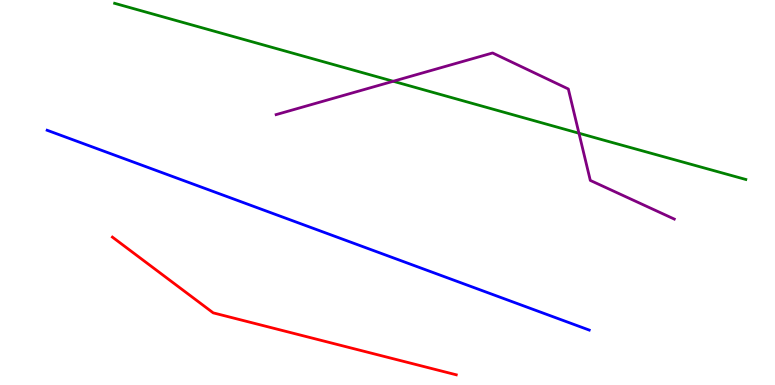[{'lines': ['blue', 'red'], 'intersections': []}, {'lines': ['green', 'red'], 'intersections': []}, {'lines': ['purple', 'red'], 'intersections': []}, {'lines': ['blue', 'green'], 'intersections': []}, {'lines': ['blue', 'purple'], 'intersections': []}, {'lines': ['green', 'purple'], 'intersections': [{'x': 5.07, 'y': 7.89}, {'x': 7.47, 'y': 6.54}]}]